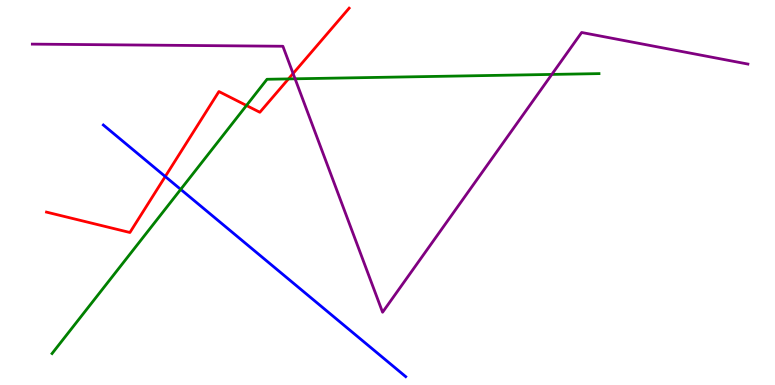[{'lines': ['blue', 'red'], 'intersections': [{'x': 2.13, 'y': 5.41}]}, {'lines': ['green', 'red'], 'intersections': [{'x': 3.18, 'y': 7.26}, {'x': 3.72, 'y': 7.95}]}, {'lines': ['purple', 'red'], 'intersections': [{'x': 3.78, 'y': 8.09}]}, {'lines': ['blue', 'green'], 'intersections': [{'x': 2.33, 'y': 5.08}]}, {'lines': ['blue', 'purple'], 'intersections': []}, {'lines': ['green', 'purple'], 'intersections': [{'x': 3.81, 'y': 7.95}, {'x': 7.12, 'y': 8.07}]}]